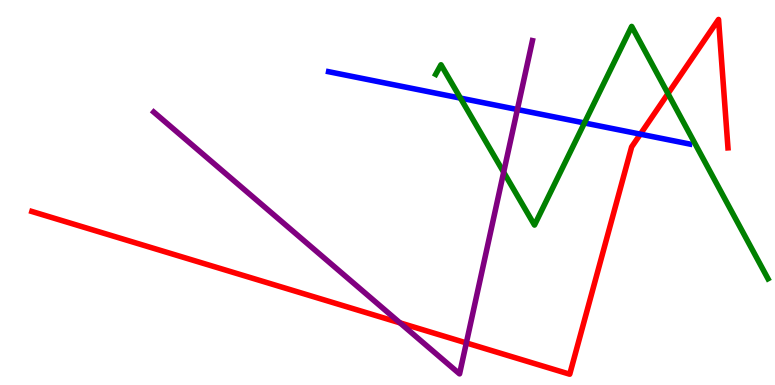[{'lines': ['blue', 'red'], 'intersections': [{'x': 8.26, 'y': 6.52}]}, {'lines': ['green', 'red'], 'intersections': [{'x': 8.62, 'y': 7.57}]}, {'lines': ['purple', 'red'], 'intersections': [{'x': 5.16, 'y': 1.61}, {'x': 6.02, 'y': 1.09}]}, {'lines': ['blue', 'green'], 'intersections': [{'x': 5.94, 'y': 7.45}, {'x': 7.54, 'y': 6.81}]}, {'lines': ['blue', 'purple'], 'intersections': [{'x': 6.68, 'y': 7.16}]}, {'lines': ['green', 'purple'], 'intersections': [{'x': 6.5, 'y': 5.53}]}]